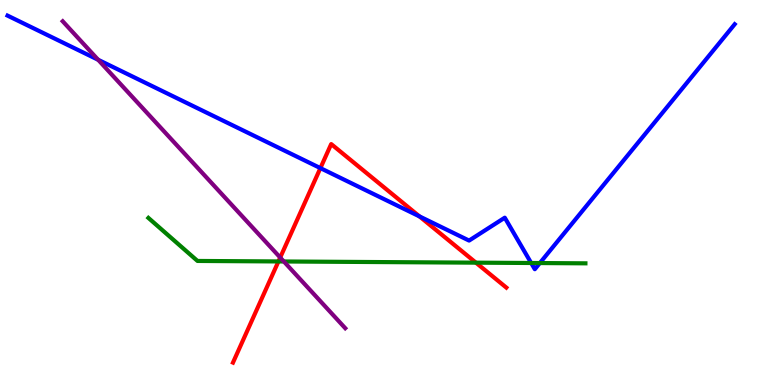[{'lines': ['blue', 'red'], 'intersections': [{'x': 4.13, 'y': 5.63}, {'x': 5.41, 'y': 4.38}]}, {'lines': ['green', 'red'], 'intersections': [{'x': 3.59, 'y': 3.21}, {'x': 6.14, 'y': 3.18}]}, {'lines': ['purple', 'red'], 'intersections': [{'x': 3.62, 'y': 3.31}]}, {'lines': ['blue', 'green'], 'intersections': [{'x': 6.85, 'y': 3.17}, {'x': 6.97, 'y': 3.17}]}, {'lines': ['blue', 'purple'], 'intersections': [{'x': 1.27, 'y': 8.45}]}, {'lines': ['green', 'purple'], 'intersections': [{'x': 3.66, 'y': 3.21}]}]